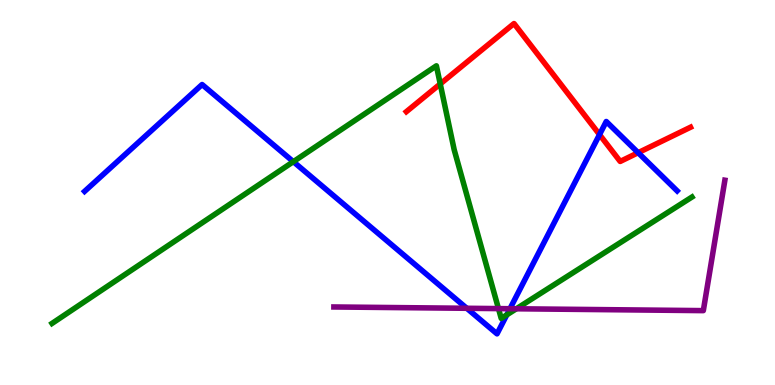[{'lines': ['blue', 'red'], 'intersections': [{'x': 7.74, 'y': 6.5}, {'x': 8.23, 'y': 6.03}]}, {'lines': ['green', 'red'], 'intersections': [{'x': 5.68, 'y': 7.82}]}, {'lines': ['purple', 'red'], 'intersections': []}, {'lines': ['blue', 'green'], 'intersections': [{'x': 3.79, 'y': 5.8}, {'x': 6.54, 'y': 1.82}]}, {'lines': ['blue', 'purple'], 'intersections': [{'x': 6.02, 'y': 1.99}, {'x': 6.58, 'y': 1.98}]}, {'lines': ['green', 'purple'], 'intersections': [{'x': 6.43, 'y': 1.98}, {'x': 6.66, 'y': 1.98}]}]